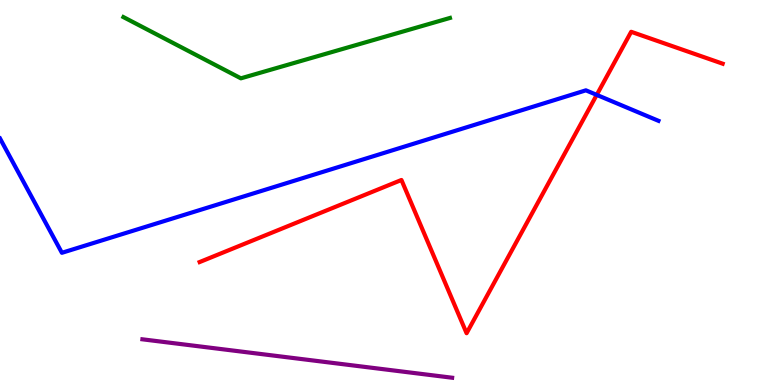[{'lines': ['blue', 'red'], 'intersections': [{'x': 7.7, 'y': 7.54}]}, {'lines': ['green', 'red'], 'intersections': []}, {'lines': ['purple', 'red'], 'intersections': []}, {'lines': ['blue', 'green'], 'intersections': []}, {'lines': ['blue', 'purple'], 'intersections': []}, {'lines': ['green', 'purple'], 'intersections': []}]